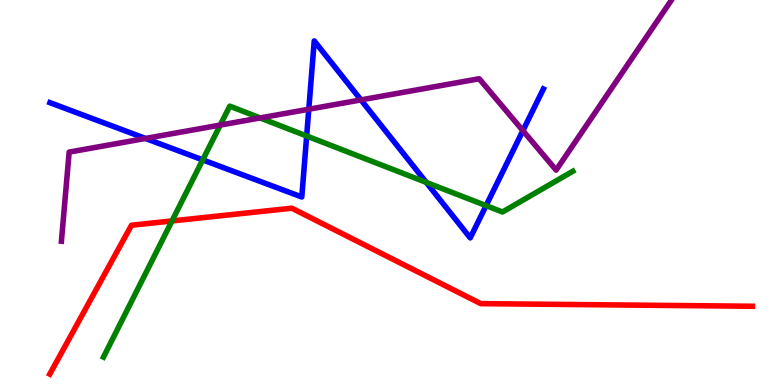[{'lines': ['blue', 'red'], 'intersections': []}, {'lines': ['green', 'red'], 'intersections': [{'x': 2.22, 'y': 4.26}]}, {'lines': ['purple', 'red'], 'intersections': []}, {'lines': ['blue', 'green'], 'intersections': [{'x': 2.62, 'y': 5.85}, {'x': 3.96, 'y': 6.47}, {'x': 5.5, 'y': 5.26}, {'x': 6.27, 'y': 4.66}]}, {'lines': ['blue', 'purple'], 'intersections': [{'x': 1.88, 'y': 6.4}, {'x': 3.98, 'y': 7.16}, {'x': 4.66, 'y': 7.41}, {'x': 6.75, 'y': 6.61}]}, {'lines': ['green', 'purple'], 'intersections': [{'x': 2.84, 'y': 6.75}, {'x': 3.36, 'y': 6.94}]}]